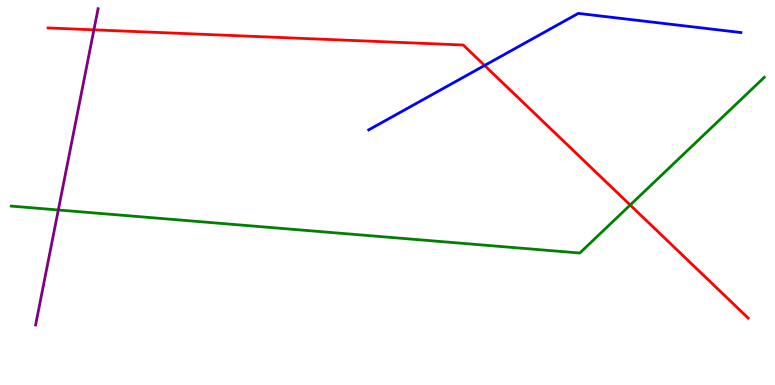[{'lines': ['blue', 'red'], 'intersections': [{'x': 6.25, 'y': 8.3}]}, {'lines': ['green', 'red'], 'intersections': [{'x': 8.13, 'y': 4.67}]}, {'lines': ['purple', 'red'], 'intersections': [{'x': 1.21, 'y': 9.23}]}, {'lines': ['blue', 'green'], 'intersections': []}, {'lines': ['blue', 'purple'], 'intersections': []}, {'lines': ['green', 'purple'], 'intersections': [{'x': 0.752, 'y': 4.55}]}]